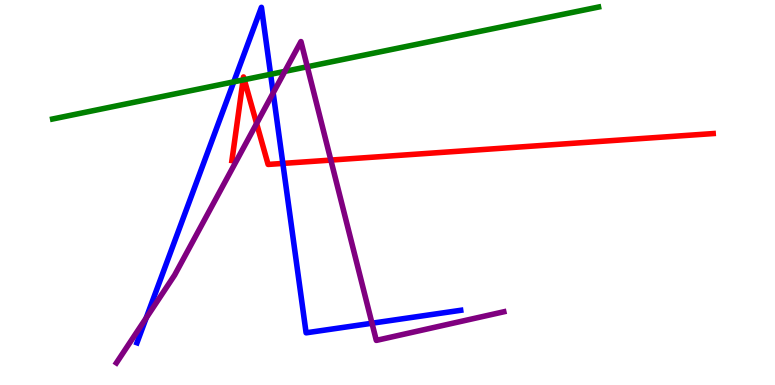[{'lines': ['blue', 'red'], 'intersections': [{'x': 3.65, 'y': 5.76}]}, {'lines': ['green', 'red'], 'intersections': [{'x': 3.14, 'y': 7.92}, {'x': 3.15, 'y': 7.93}]}, {'lines': ['purple', 'red'], 'intersections': [{'x': 3.31, 'y': 6.79}, {'x': 4.27, 'y': 5.84}]}, {'lines': ['blue', 'green'], 'intersections': [{'x': 3.02, 'y': 7.87}, {'x': 3.49, 'y': 8.07}]}, {'lines': ['blue', 'purple'], 'intersections': [{'x': 1.89, 'y': 1.74}, {'x': 3.52, 'y': 7.59}, {'x': 4.8, 'y': 1.6}]}, {'lines': ['green', 'purple'], 'intersections': [{'x': 3.68, 'y': 8.15}, {'x': 3.97, 'y': 8.27}]}]